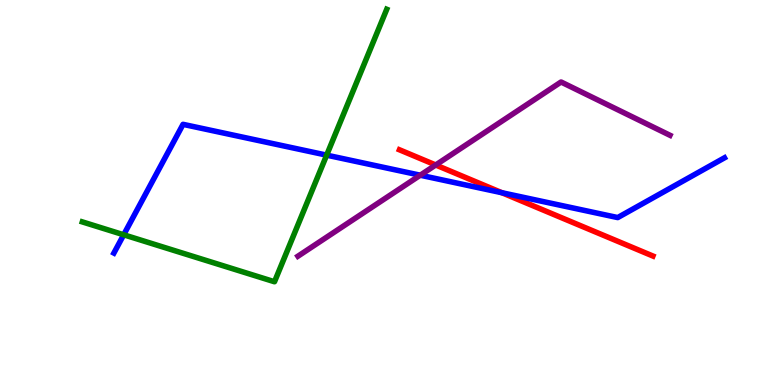[{'lines': ['blue', 'red'], 'intersections': [{'x': 6.48, 'y': 4.99}]}, {'lines': ['green', 'red'], 'intersections': []}, {'lines': ['purple', 'red'], 'intersections': [{'x': 5.62, 'y': 5.71}]}, {'lines': ['blue', 'green'], 'intersections': [{'x': 1.6, 'y': 3.9}, {'x': 4.21, 'y': 5.97}]}, {'lines': ['blue', 'purple'], 'intersections': [{'x': 5.42, 'y': 5.45}]}, {'lines': ['green', 'purple'], 'intersections': []}]